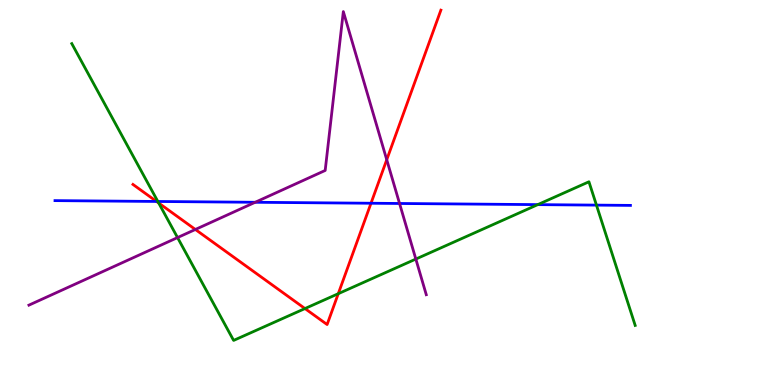[{'lines': ['blue', 'red'], 'intersections': [{'x': 2.02, 'y': 4.77}, {'x': 4.79, 'y': 4.72}]}, {'lines': ['green', 'red'], 'intersections': [{'x': 2.05, 'y': 4.73}, {'x': 3.94, 'y': 1.99}, {'x': 4.36, 'y': 2.37}]}, {'lines': ['purple', 'red'], 'intersections': [{'x': 2.52, 'y': 4.04}, {'x': 4.99, 'y': 5.85}]}, {'lines': ['blue', 'green'], 'intersections': [{'x': 2.04, 'y': 4.77}, {'x': 6.94, 'y': 4.69}, {'x': 7.7, 'y': 4.67}]}, {'lines': ['blue', 'purple'], 'intersections': [{'x': 3.29, 'y': 4.75}, {'x': 5.16, 'y': 4.71}]}, {'lines': ['green', 'purple'], 'intersections': [{'x': 2.29, 'y': 3.83}, {'x': 5.37, 'y': 3.27}]}]